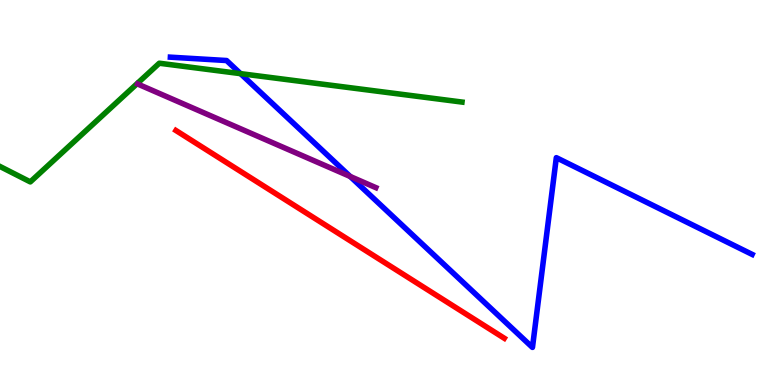[{'lines': ['blue', 'red'], 'intersections': []}, {'lines': ['green', 'red'], 'intersections': []}, {'lines': ['purple', 'red'], 'intersections': []}, {'lines': ['blue', 'green'], 'intersections': [{'x': 3.1, 'y': 8.09}]}, {'lines': ['blue', 'purple'], 'intersections': [{'x': 4.52, 'y': 5.42}]}, {'lines': ['green', 'purple'], 'intersections': []}]